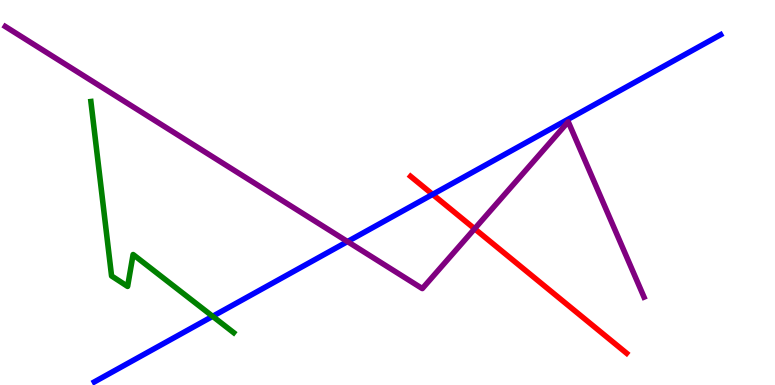[{'lines': ['blue', 'red'], 'intersections': [{'x': 5.58, 'y': 4.95}]}, {'lines': ['green', 'red'], 'intersections': []}, {'lines': ['purple', 'red'], 'intersections': [{'x': 6.12, 'y': 4.06}]}, {'lines': ['blue', 'green'], 'intersections': [{'x': 2.74, 'y': 1.78}]}, {'lines': ['blue', 'purple'], 'intersections': [{'x': 4.48, 'y': 3.73}]}, {'lines': ['green', 'purple'], 'intersections': []}]